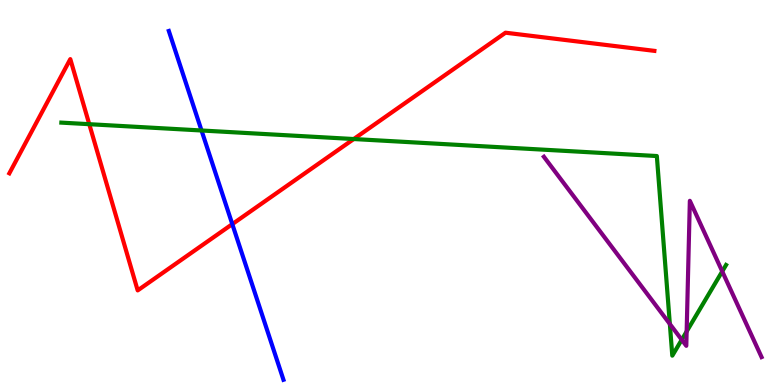[{'lines': ['blue', 'red'], 'intersections': [{'x': 3.0, 'y': 4.18}]}, {'lines': ['green', 'red'], 'intersections': [{'x': 1.15, 'y': 6.77}, {'x': 4.56, 'y': 6.39}]}, {'lines': ['purple', 'red'], 'intersections': []}, {'lines': ['blue', 'green'], 'intersections': [{'x': 2.6, 'y': 6.61}]}, {'lines': ['blue', 'purple'], 'intersections': []}, {'lines': ['green', 'purple'], 'intersections': [{'x': 8.64, 'y': 1.58}, {'x': 8.8, 'y': 1.17}, {'x': 8.86, 'y': 1.39}, {'x': 9.32, 'y': 2.95}]}]